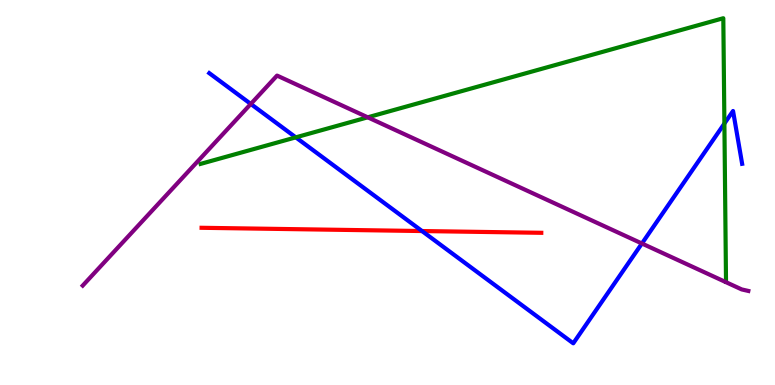[{'lines': ['blue', 'red'], 'intersections': [{'x': 5.45, 'y': 4.0}]}, {'lines': ['green', 'red'], 'intersections': []}, {'lines': ['purple', 'red'], 'intersections': []}, {'lines': ['blue', 'green'], 'intersections': [{'x': 3.82, 'y': 6.43}, {'x': 9.35, 'y': 6.79}]}, {'lines': ['blue', 'purple'], 'intersections': [{'x': 3.24, 'y': 7.3}, {'x': 8.28, 'y': 3.68}]}, {'lines': ['green', 'purple'], 'intersections': [{'x': 4.74, 'y': 6.95}]}]